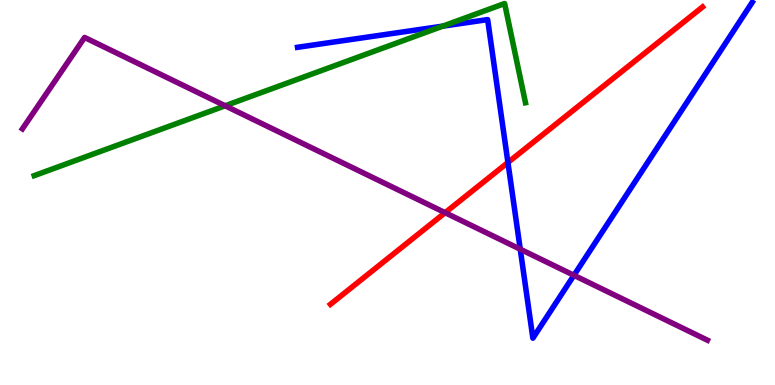[{'lines': ['blue', 'red'], 'intersections': [{'x': 6.55, 'y': 5.78}]}, {'lines': ['green', 'red'], 'intersections': []}, {'lines': ['purple', 'red'], 'intersections': [{'x': 5.74, 'y': 4.48}]}, {'lines': ['blue', 'green'], 'intersections': [{'x': 5.71, 'y': 9.32}]}, {'lines': ['blue', 'purple'], 'intersections': [{'x': 6.71, 'y': 3.53}, {'x': 7.41, 'y': 2.85}]}, {'lines': ['green', 'purple'], 'intersections': [{'x': 2.91, 'y': 7.25}]}]